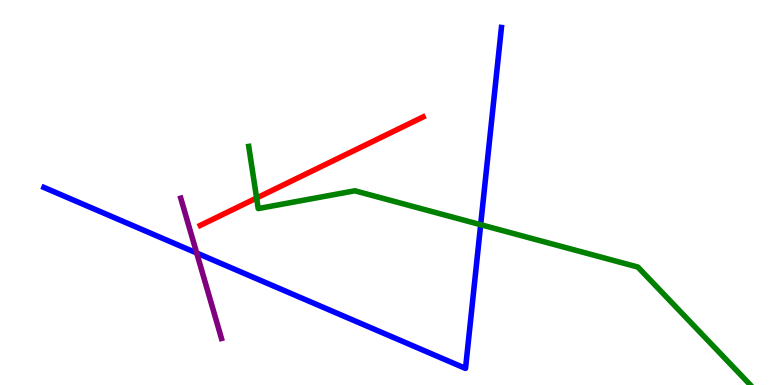[{'lines': ['blue', 'red'], 'intersections': []}, {'lines': ['green', 'red'], 'intersections': [{'x': 3.31, 'y': 4.86}]}, {'lines': ['purple', 'red'], 'intersections': []}, {'lines': ['blue', 'green'], 'intersections': [{'x': 6.2, 'y': 4.16}]}, {'lines': ['blue', 'purple'], 'intersections': [{'x': 2.54, 'y': 3.43}]}, {'lines': ['green', 'purple'], 'intersections': []}]